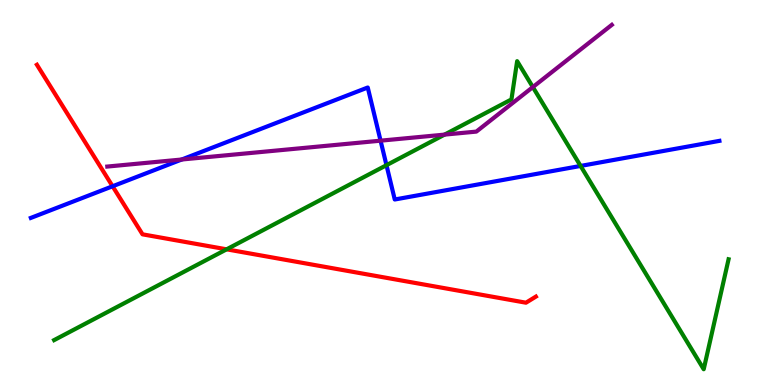[{'lines': ['blue', 'red'], 'intersections': [{'x': 1.45, 'y': 5.16}]}, {'lines': ['green', 'red'], 'intersections': [{'x': 2.92, 'y': 3.52}]}, {'lines': ['purple', 'red'], 'intersections': []}, {'lines': ['blue', 'green'], 'intersections': [{'x': 4.99, 'y': 5.71}, {'x': 7.49, 'y': 5.69}]}, {'lines': ['blue', 'purple'], 'intersections': [{'x': 2.34, 'y': 5.86}, {'x': 4.91, 'y': 6.35}]}, {'lines': ['green', 'purple'], 'intersections': [{'x': 5.74, 'y': 6.5}, {'x': 6.88, 'y': 7.74}]}]